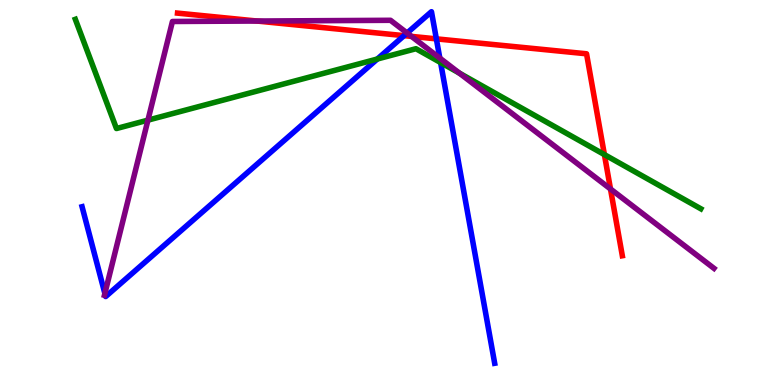[{'lines': ['blue', 'red'], 'intersections': [{'x': 5.21, 'y': 9.07}, {'x': 5.63, 'y': 8.99}]}, {'lines': ['green', 'red'], 'intersections': [{'x': 7.8, 'y': 5.98}]}, {'lines': ['purple', 'red'], 'intersections': [{'x': 3.32, 'y': 9.45}, {'x': 5.31, 'y': 9.05}, {'x': 7.88, 'y': 5.09}]}, {'lines': ['blue', 'green'], 'intersections': [{'x': 4.87, 'y': 8.47}, {'x': 5.69, 'y': 8.37}]}, {'lines': ['blue', 'purple'], 'intersections': [{'x': 1.35, 'y': 2.38}, {'x': 5.25, 'y': 9.14}, {'x': 5.68, 'y': 8.49}]}, {'lines': ['green', 'purple'], 'intersections': [{'x': 1.91, 'y': 6.88}, {'x': 5.93, 'y': 8.1}]}]